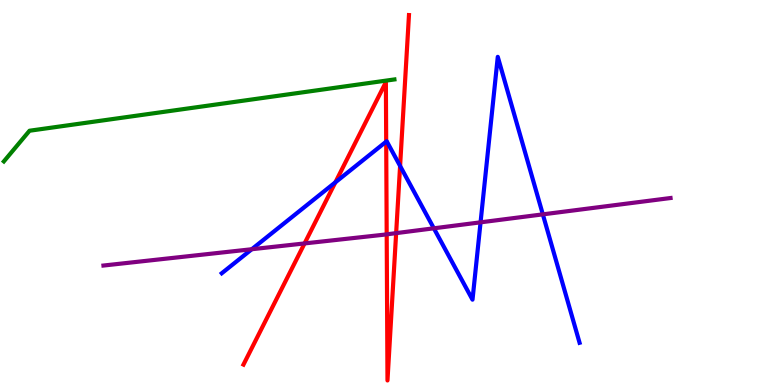[{'lines': ['blue', 'red'], 'intersections': [{'x': 4.33, 'y': 5.26}, {'x': 4.98, 'y': 6.32}, {'x': 5.16, 'y': 5.69}]}, {'lines': ['green', 'red'], 'intersections': []}, {'lines': ['purple', 'red'], 'intersections': [{'x': 3.93, 'y': 3.68}, {'x': 4.99, 'y': 3.91}, {'x': 5.11, 'y': 3.94}]}, {'lines': ['blue', 'green'], 'intersections': []}, {'lines': ['blue', 'purple'], 'intersections': [{'x': 3.25, 'y': 3.53}, {'x': 5.6, 'y': 4.07}, {'x': 6.2, 'y': 4.23}, {'x': 7.0, 'y': 4.43}]}, {'lines': ['green', 'purple'], 'intersections': []}]